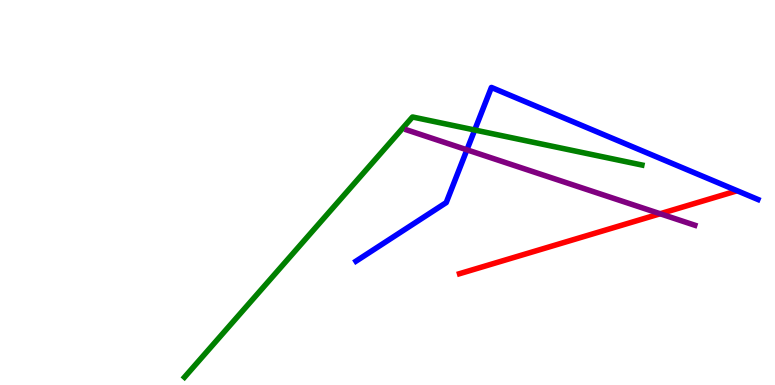[{'lines': ['blue', 'red'], 'intersections': []}, {'lines': ['green', 'red'], 'intersections': []}, {'lines': ['purple', 'red'], 'intersections': [{'x': 8.52, 'y': 4.45}]}, {'lines': ['blue', 'green'], 'intersections': [{'x': 6.13, 'y': 6.62}]}, {'lines': ['blue', 'purple'], 'intersections': [{'x': 6.02, 'y': 6.11}]}, {'lines': ['green', 'purple'], 'intersections': []}]